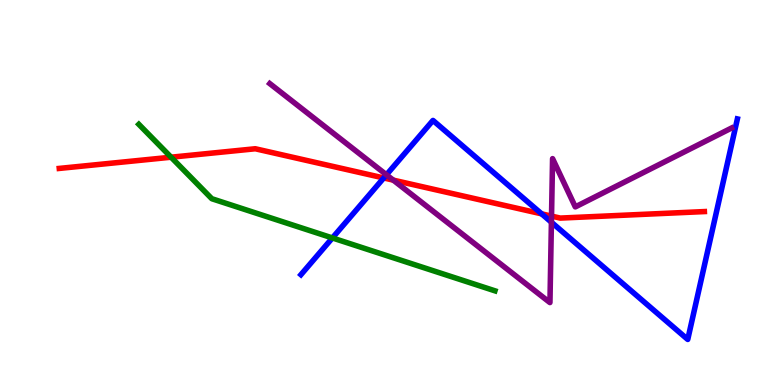[{'lines': ['blue', 'red'], 'intersections': [{'x': 4.95, 'y': 5.38}, {'x': 6.99, 'y': 4.45}]}, {'lines': ['green', 'red'], 'intersections': [{'x': 2.21, 'y': 5.92}]}, {'lines': ['purple', 'red'], 'intersections': [{'x': 5.07, 'y': 5.32}, {'x': 7.12, 'y': 4.39}]}, {'lines': ['blue', 'green'], 'intersections': [{'x': 4.29, 'y': 3.82}]}, {'lines': ['blue', 'purple'], 'intersections': [{'x': 4.99, 'y': 5.46}, {'x': 7.12, 'y': 4.23}]}, {'lines': ['green', 'purple'], 'intersections': []}]